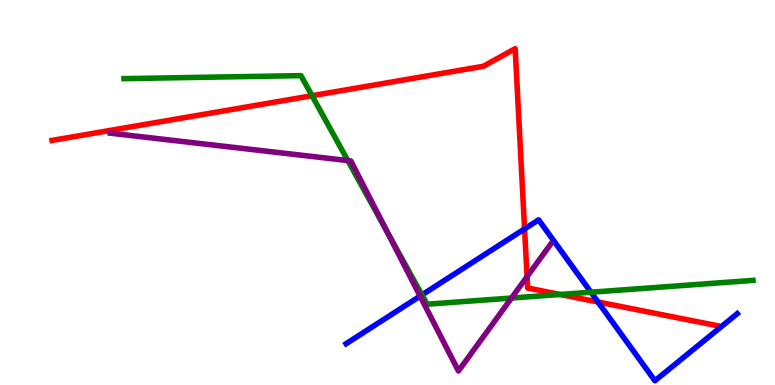[{'lines': ['blue', 'red'], 'intersections': [{'x': 6.77, 'y': 4.05}, {'x': 7.72, 'y': 2.16}]}, {'lines': ['green', 'red'], 'intersections': [{'x': 4.03, 'y': 7.51}, {'x': 7.23, 'y': 2.35}]}, {'lines': ['purple', 'red'], 'intersections': [{'x': 6.8, 'y': 2.82}]}, {'lines': ['blue', 'green'], 'intersections': [{'x': 5.44, 'y': 2.34}, {'x': 7.62, 'y': 2.41}]}, {'lines': ['blue', 'purple'], 'intersections': [{'x': 5.42, 'y': 2.31}]}, {'lines': ['green', 'purple'], 'intersections': [{'x': 4.49, 'y': 5.83}, {'x': 5.0, 'y': 3.96}, {'x': 6.6, 'y': 2.26}]}]